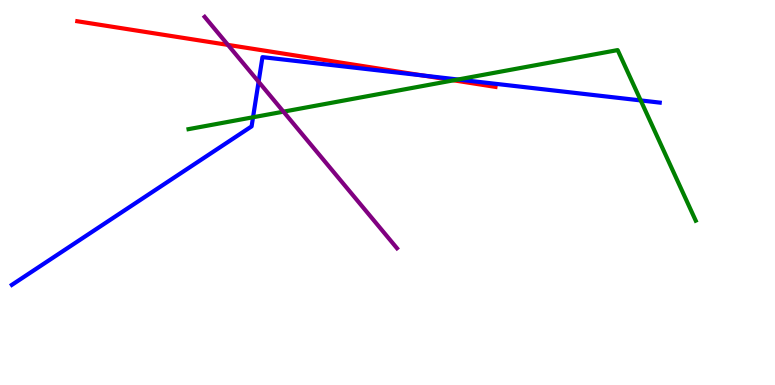[{'lines': ['blue', 'red'], 'intersections': [{'x': 5.46, 'y': 8.04}]}, {'lines': ['green', 'red'], 'intersections': [{'x': 5.85, 'y': 7.91}]}, {'lines': ['purple', 'red'], 'intersections': [{'x': 2.94, 'y': 8.83}]}, {'lines': ['blue', 'green'], 'intersections': [{'x': 3.27, 'y': 6.95}, {'x': 5.91, 'y': 7.93}, {'x': 8.27, 'y': 7.39}]}, {'lines': ['blue', 'purple'], 'intersections': [{'x': 3.34, 'y': 7.88}]}, {'lines': ['green', 'purple'], 'intersections': [{'x': 3.66, 'y': 7.1}]}]